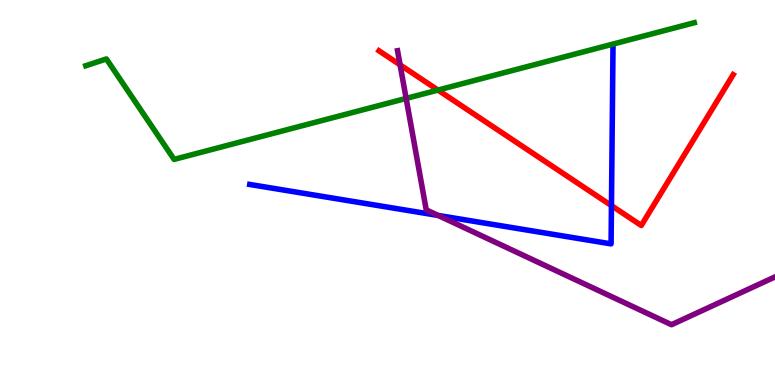[{'lines': ['blue', 'red'], 'intersections': [{'x': 7.89, 'y': 4.66}]}, {'lines': ['green', 'red'], 'intersections': [{'x': 5.65, 'y': 7.66}]}, {'lines': ['purple', 'red'], 'intersections': [{'x': 5.16, 'y': 8.32}]}, {'lines': ['blue', 'green'], 'intersections': []}, {'lines': ['blue', 'purple'], 'intersections': [{'x': 5.65, 'y': 4.4}]}, {'lines': ['green', 'purple'], 'intersections': [{'x': 5.24, 'y': 7.44}]}]